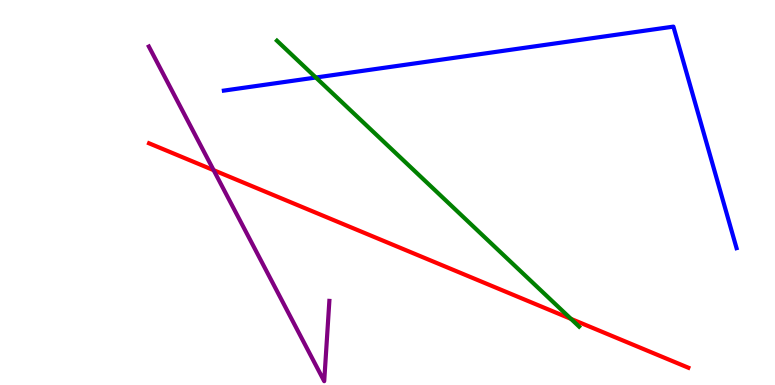[{'lines': ['blue', 'red'], 'intersections': []}, {'lines': ['green', 'red'], 'intersections': [{'x': 7.37, 'y': 1.72}]}, {'lines': ['purple', 'red'], 'intersections': [{'x': 2.76, 'y': 5.58}]}, {'lines': ['blue', 'green'], 'intersections': [{'x': 4.08, 'y': 7.99}]}, {'lines': ['blue', 'purple'], 'intersections': []}, {'lines': ['green', 'purple'], 'intersections': []}]